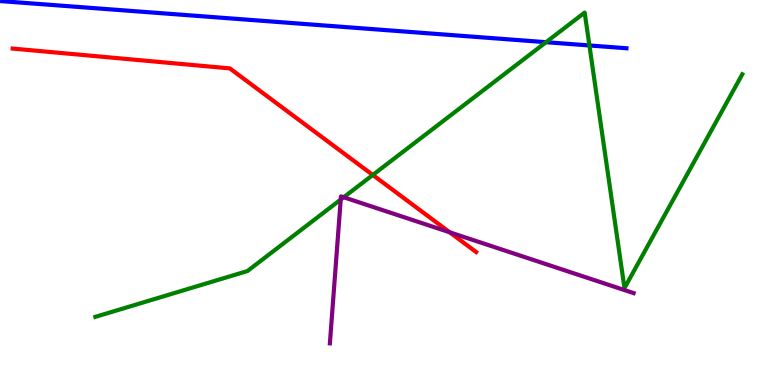[{'lines': ['blue', 'red'], 'intersections': []}, {'lines': ['green', 'red'], 'intersections': [{'x': 4.81, 'y': 5.46}]}, {'lines': ['purple', 'red'], 'intersections': [{'x': 5.8, 'y': 3.97}]}, {'lines': ['blue', 'green'], 'intersections': [{'x': 7.05, 'y': 8.9}, {'x': 7.61, 'y': 8.82}]}, {'lines': ['blue', 'purple'], 'intersections': []}, {'lines': ['green', 'purple'], 'intersections': [{'x': 4.4, 'y': 4.82}, {'x': 4.43, 'y': 4.88}]}]